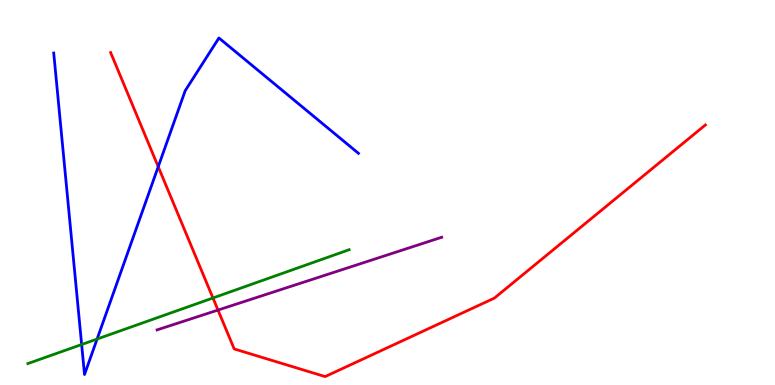[{'lines': ['blue', 'red'], 'intersections': [{'x': 2.04, 'y': 5.67}]}, {'lines': ['green', 'red'], 'intersections': [{'x': 2.75, 'y': 2.26}]}, {'lines': ['purple', 'red'], 'intersections': [{'x': 2.81, 'y': 1.95}]}, {'lines': ['blue', 'green'], 'intersections': [{'x': 1.05, 'y': 1.05}, {'x': 1.25, 'y': 1.19}]}, {'lines': ['blue', 'purple'], 'intersections': []}, {'lines': ['green', 'purple'], 'intersections': []}]